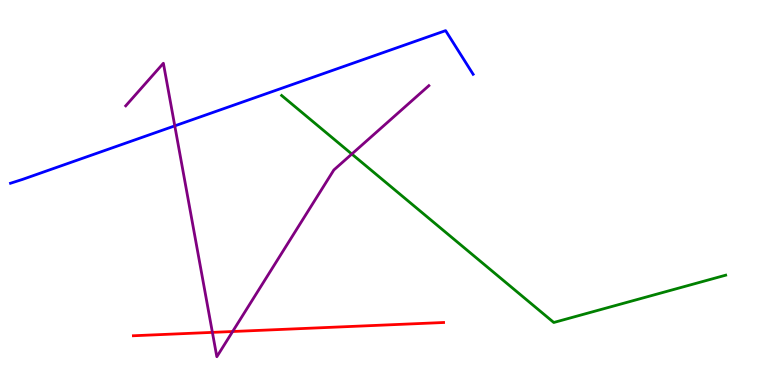[{'lines': ['blue', 'red'], 'intersections': []}, {'lines': ['green', 'red'], 'intersections': []}, {'lines': ['purple', 'red'], 'intersections': [{'x': 2.74, 'y': 1.37}, {'x': 3.0, 'y': 1.39}]}, {'lines': ['blue', 'green'], 'intersections': []}, {'lines': ['blue', 'purple'], 'intersections': [{'x': 2.26, 'y': 6.73}]}, {'lines': ['green', 'purple'], 'intersections': [{'x': 4.54, 'y': 6.0}]}]